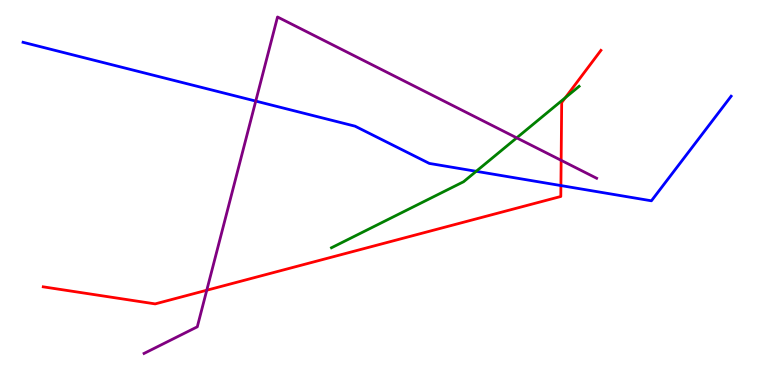[{'lines': ['blue', 'red'], 'intersections': [{'x': 7.24, 'y': 5.18}]}, {'lines': ['green', 'red'], 'intersections': [{'x': 7.29, 'y': 7.46}]}, {'lines': ['purple', 'red'], 'intersections': [{'x': 2.67, 'y': 2.46}, {'x': 7.24, 'y': 5.84}]}, {'lines': ['blue', 'green'], 'intersections': [{'x': 6.14, 'y': 5.55}]}, {'lines': ['blue', 'purple'], 'intersections': [{'x': 3.3, 'y': 7.37}]}, {'lines': ['green', 'purple'], 'intersections': [{'x': 6.67, 'y': 6.42}]}]